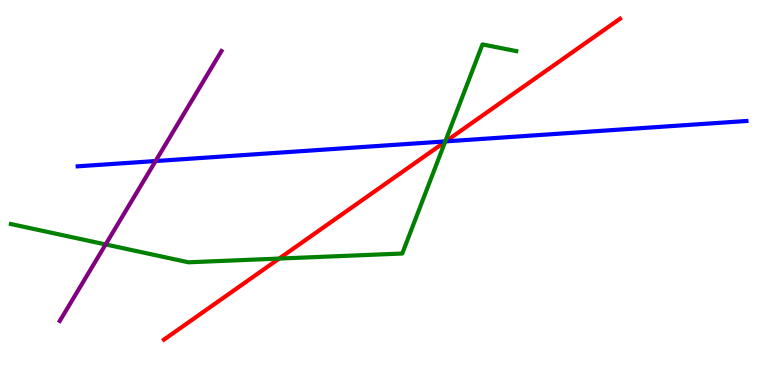[{'lines': ['blue', 'red'], 'intersections': [{'x': 5.75, 'y': 6.33}]}, {'lines': ['green', 'red'], 'intersections': [{'x': 3.6, 'y': 3.28}, {'x': 5.74, 'y': 6.32}]}, {'lines': ['purple', 'red'], 'intersections': []}, {'lines': ['blue', 'green'], 'intersections': [{'x': 5.75, 'y': 6.33}]}, {'lines': ['blue', 'purple'], 'intersections': [{'x': 2.01, 'y': 5.82}]}, {'lines': ['green', 'purple'], 'intersections': [{'x': 1.36, 'y': 3.65}]}]